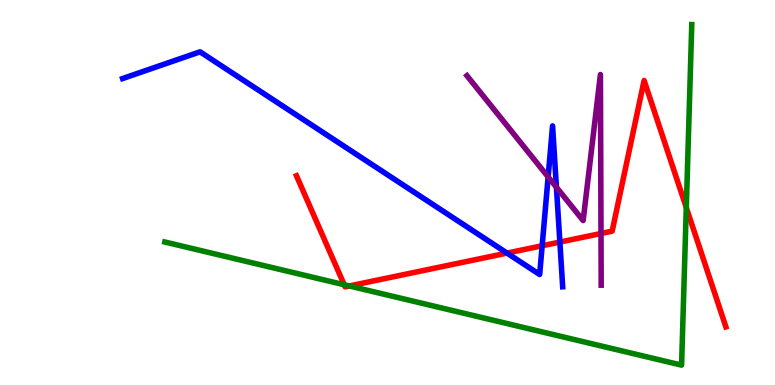[{'lines': ['blue', 'red'], 'intersections': [{'x': 6.54, 'y': 3.43}, {'x': 7.0, 'y': 3.62}, {'x': 7.22, 'y': 3.71}]}, {'lines': ['green', 'red'], 'intersections': [{'x': 4.44, 'y': 2.6}, {'x': 4.51, 'y': 2.57}, {'x': 8.86, 'y': 4.61}]}, {'lines': ['purple', 'red'], 'intersections': [{'x': 7.75, 'y': 3.94}]}, {'lines': ['blue', 'green'], 'intersections': []}, {'lines': ['blue', 'purple'], 'intersections': [{'x': 7.07, 'y': 5.4}, {'x': 7.18, 'y': 5.14}]}, {'lines': ['green', 'purple'], 'intersections': []}]